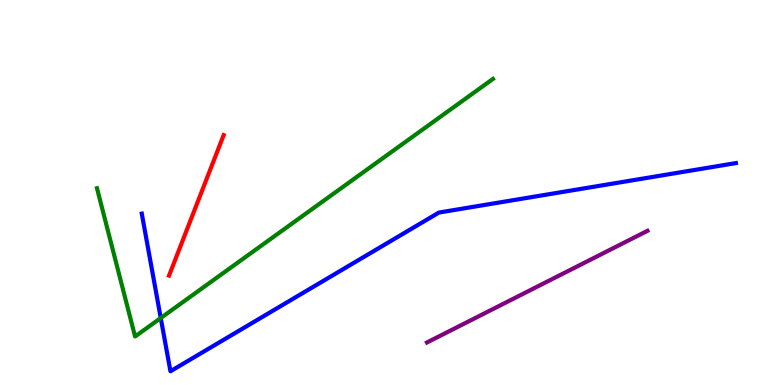[{'lines': ['blue', 'red'], 'intersections': []}, {'lines': ['green', 'red'], 'intersections': []}, {'lines': ['purple', 'red'], 'intersections': []}, {'lines': ['blue', 'green'], 'intersections': [{'x': 2.07, 'y': 1.74}]}, {'lines': ['blue', 'purple'], 'intersections': []}, {'lines': ['green', 'purple'], 'intersections': []}]